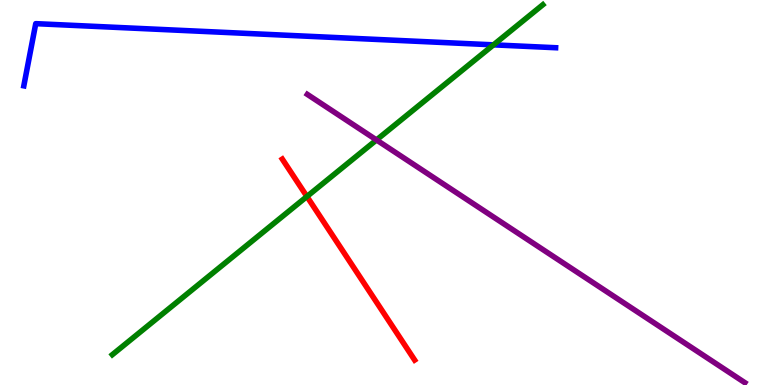[{'lines': ['blue', 'red'], 'intersections': []}, {'lines': ['green', 'red'], 'intersections': [{'x': 3.96, 'y': 4.9}]}, {'lines': ['purple', 'red'], 'intersections': []}, {'lines': ['blue', 'green'], 'intersections': [{'x': 6.37, 'y': 8.84}]}, {'lines': ['blue', 'purple'], 'intersections': []}, {'lines': ['green', 'purple'], 'intersections': [{'x': 4.86, 'y': 6.36}]}]